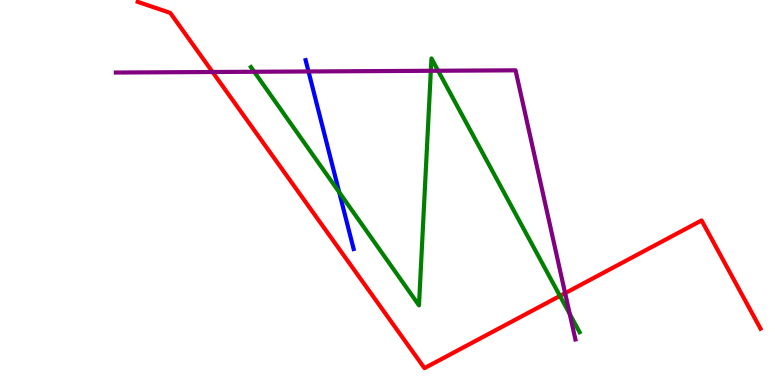[{'lines': ['blue', 'red'], 'intersections': []}, {'lines': ['green', 'red'], 'intersections': [{'x': 7.23, 'y': 2.31}]}, {'lines': ['purple', 'red'], 'intersections': [{'x': 2.74, 'y': 8.13}, {'x': 7.29, 'y': 2.39}]}, {'lines': ['blue', 'green'], 'intersections': [{'x': 4.38, 'y': 5.01}]}, {'lines': ['blue', 'purple'], 'intersections': [{'x': 3.98, 'y': 8.14}]}, {'lines': ['green', 'purple'], 'intersections': [{'x': 3.28, 'y': 8.14}, {'x': 5.56, 'y': 8.16}, {'x': 5.65, 'y': 8.16}, {'x': 7.35, 'y': 1.84}]}]